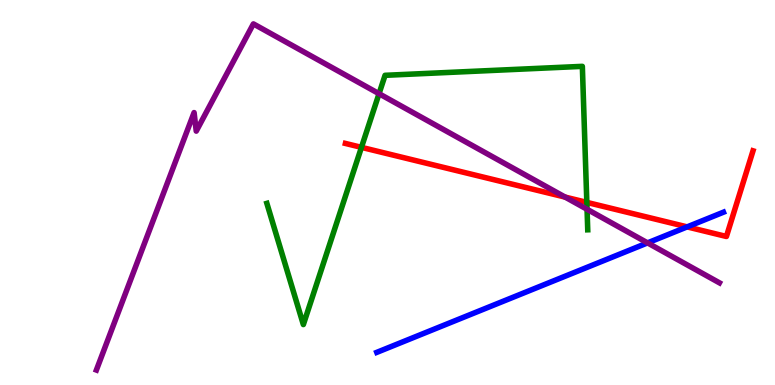[{'lines': ['blue', 'red'], 'intersections': [{'x': 8.87, 'y': 4.11}]}, {'lines': ['green', 'red'], 'intersections': [{'x': 4.66, 'y': 6.17}, {'x': 7.57, 'y': 4.74}]}, {'lines': ['purple', 'red'], 'intersections': [{'x': 7.29, 'y': 4.88}]}, {'lines': ['blue', 'green'], 'intersections': []}, {'lines': ['blue', 'purple'], 'intersections': [{'x': 8.36, 'y': 3.69}]}, {'lines': ['green', 'purple'], 'intersections': [{'x': 4.89, 'y': 7.57}, {'x': 7.57, 'y': 4.56}]}]